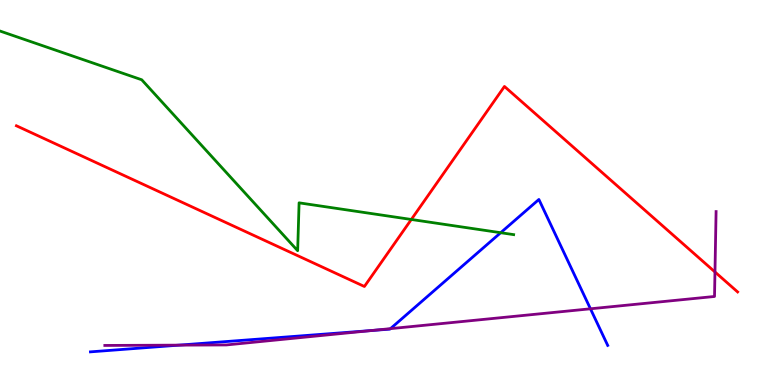[{'lines': ['blue', 'red'], 'intersections': []}, {'lines': ['green', 'red'], 'intersections': [{'x': 5.31, 'y': 4.3}]}, {'lines': ['purple', 'red'], 'intersections': [{'x': 9.23, 'y': 2.94}]}, {'lines': ['blue', 'green'], 'intersections': [{'x': 6.46, 'y': 3.96}]}, {'lines': ['blue', 'purple'], 'intersections': [{'x': 2.31, 'y': 1.04}, {'x': 4.8, 'y': 1.42}, {'x': 5.04, 'y': 1.46}, {'x': 7.62, 'y': 1.98}]}, {'lines': ['green', 'purple'], 'intersections': []}]